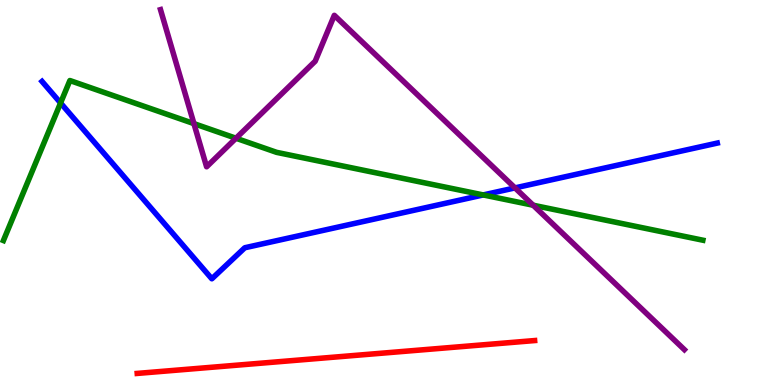[{'lines': ['blue', 'red'], 'intersections': []}, {'lines': ['green', 'red'], 'intersections': []}, {'lines': ['purple', 'red'], 'intersections': []}, {'lines': ['blue', 'green'], 'intersections': [{'x': 0.782, 'y': 7.33}, {'x': 6.24, 'y': 4.94}]}, {'lines': ['blue', 'purple'], 'intersections': [{'x': 6.65, 'y': 5.12}]}, {'lines': ['green', 'purple'], 'intersections': [{'x': 2.5, 'y': 6.79}, {'x': 3.04, 'y': 6.41}, {'x': 6.88, 'y': 4.67}]}]